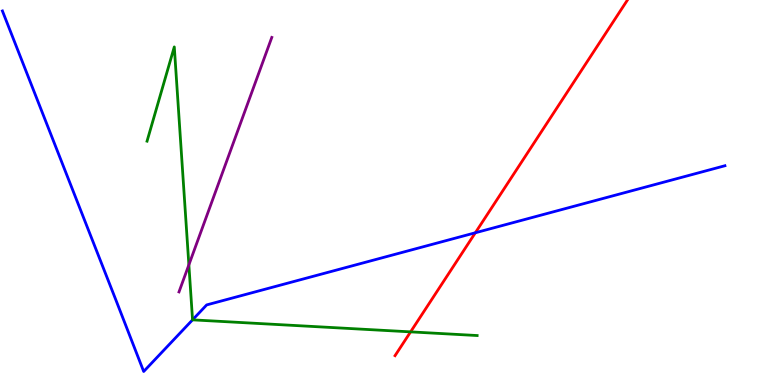[{'lines': ['blue', 'red'], 'intersections': [{'x': 6.13, 'y': 3.95}]}, {'lines': ['green', 'red'], 'intersections': [{'x': 5.3, 'y': 1.38}]}, {'lines': ['purple', 'red'], 'intersections': []}, {'lines': ['blue', 'green'], 'intersections': [{'x': 2.48, 'y': 1.69}]}, {'lines': ['blue', 'purple'], 'intersections': []}, {'lines': ['green', 'purple'], 'intersections': [{'x': 2.44, 'y': 3.12}]}]